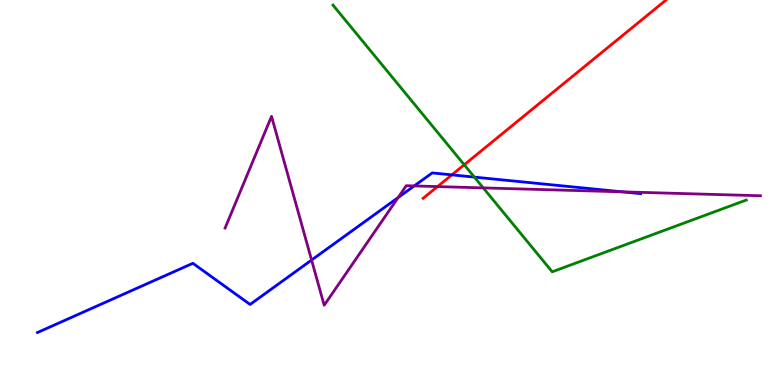[{'lines': ['blue', 'red'], 'intersections': [{'x': 5.83, 'y': 5.46}]}, {'lines': ['green', 'red'], 'intersections': [{'x': 5.99, 'y': 5.72}]}, {'lines': ['purple', 'red'], 'intersections': [{'x': 5.65, 'y': 5.15}]}, {'lines': ['blue', 'green'], 'intersections': [{'x': 6.12, 'y': 5.4}]}, {'lines': ['blue', 'purple'], 'intersections': [{'x': 4.02, 'y': 3.25}, {'x': 5.14, 'y': 4.87}, {'x': 5.34, 'y': 5.17}, {'x': 8.03, 'y': 5.02}]}, {'lines': ['green', 'purple'], 'intersections': [{'x': 6.24, 'y': 5.12}]}]